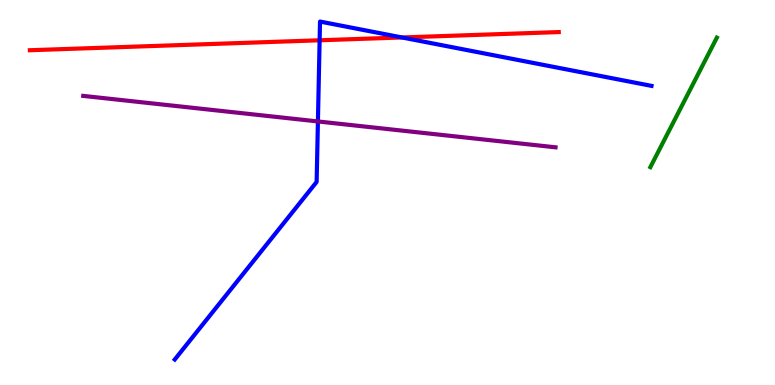[{'lines': ['blue', 'red'], 'intersections': [{'x': 4.12, 'y': 8.95}, {'x': 5.19, 'y': 9.03}]}, {'lines': ['green', 'red'], 'intersections': []}, {'lines': ['purple', 'red'], 'intersections': []}, {'lines': ['blue', 'green'], 'intersections': []}, {'lines': ['blue', 'purple'], 'intersections': [{'x': 4.1, 'y': 6.85}]}, {'lines': ['green', 'purple'], 'intersections': []}]